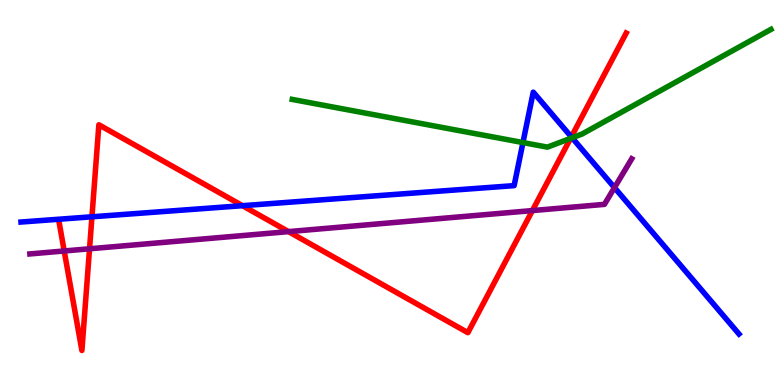[{'lines': ['blue', 'red'], 'intersections': [{'x': 1.19, 'y': 4.37}, {'x': 3.13, 'y': 4.66}, {'x': 7.37, 'y': 6.44}]}, {'lines': ['green', 'red'], 'intersections': [{'x': 7.36, 'y': 6.41}]}, {'lines': ['purple', 'red'], 'intersections': [{'x': 0.829, 'y': 3.48}, {'x': 1.16, 'y': 3.54}, {'x': 3.72, 'y': 3.98}, {'x': 6.87, 'y': 4.53}]}, {'lines': ['blue', 'green'], 'intersections': [{'x': 6.75, 'y': 6.3}, {'x': 7.38, 'y': 6.42}]}, {'lines': ['blue', 'purple'], 'intersections': [{'x': 7.93, 'y': 5.13}]}, {'lines': ['green', 'purple'], 'intersections': []}]